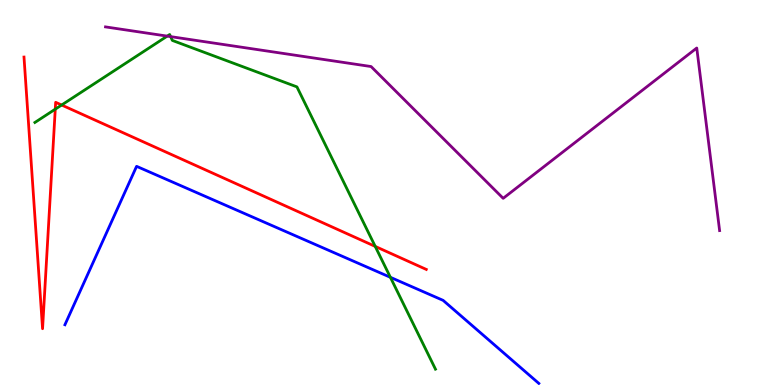[{'lines': ['blue', 'red'], 'intersections': []}, {'lines': ['green', 'red'], 'intersections': [{'x': 0.713, 'y': 7.16}, {'x': 0.795, 'y': 7.27}, {'x': 4.84, 'y': 3.6}]}, {'lines': ['purple', 'red'], 'intersections': []}, {'lines': ['blue', 'green'], 'intersections': [{'x': 5.04, 'y': 2.8}]}, {'lines': ['blue', 'purple'], 'intersections': []}, {'lines': ['green', 'purple'], 'intersections': [{'x': 2.16, 'y': 9.06}, {'x': 2.2, 'y': 9.05}]}]